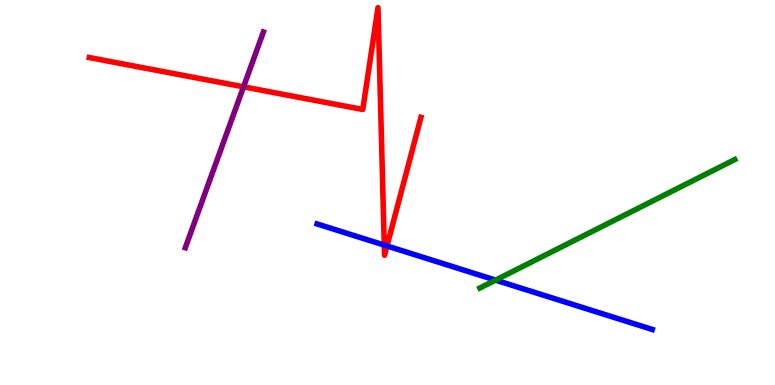[{'lines': ['blue', 'red'], 'intersections': [{'x': 4.96, 'y': 3.63}, {'x': 4.99, 'y': 3.61}]}, {'lines': ['green', 'red'], 'intersections': []}, {'lines': ['purple', 'red'], 'intersections': [{'x': 3.14, 'y': 7.74}]}, {'lines': ['blue', 'green'], 'intersections': [{'x': 6.39, 'y': 2.72}]}, {'lines': ['blue', 'purple'], 'intersections': []}, {'lines': ['green', 'purple'], 'intersections': []}]